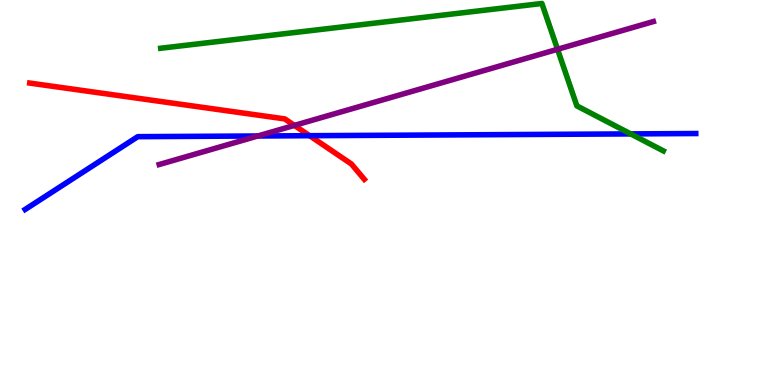[{'lines': ['blue', 'red'], 'intersections': [{'x': 3.99, 'y': 6.48}]}, {'lines': ['green', 'red'], 'intersections': []}, {'lines': ['purple', 'red'], 'intersections': [{'x': 3.8, 'y': 6.74}]}, {'lines': ['blue', 'green'], 'intersections': [{'x': 8.14, 'y': 6.52}]}, {'lines': ['blue', 'purple'], 'intersections': [{'x': 3.33, 'y': 6.47}]}, {'lines': ['green', 'purple'], 'intersections': [{'x': 7.19, 'y': 8.72}]}]